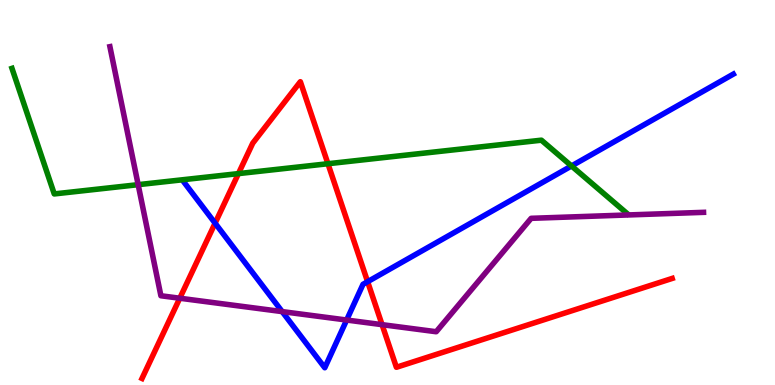[{'lines': ['blue', 'red'], 'intersections': [{'x': 2.78, 'y': 4.2}, {'x': 4.74, 'y': 2.68}]}, {'lines': ['green', 'red'], 'intersections': [{'x': 3.08, 'y': 5.49}, {'x': 4.23, 'y': 5.75}]}, {'lines': ['purple', 'red'], 'intersections': [{'x': 2.32, 'y': 2.25}, {'x': 4.93, 'y': 1.57}]}, {'lines': ['blue', 'green'], 'intersections': [{'x': 7.37, 'y': 5.69}]}, {'lines': ['blue', 'purple'], 'intersections': [{'x': 3.64, 'y': 1.91}, {'x': 4.47, 'y': 1.69}]}, {'lines': ['green', 'purple'], 'intersections': [{'x': 1.78, 'y': 5.2}]}]